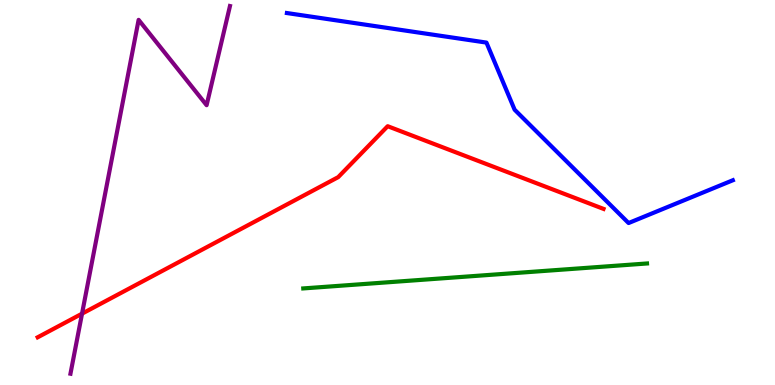[{'lines': ['blue', 'red'], 'intersections': []}, {'lines': ['green', 'red'], 'intersections': []}, {'lines': ['purple', 'red'], 'intersections': [{'x': 1.06, 'y': 1.85}]}, {'lines': ['blue', 'green'], 'intersections': []}, {'lines': ['blue', 'purple'], 'intersections': []}, {'lines': ['green', 'purple'], 'intersections': []}]